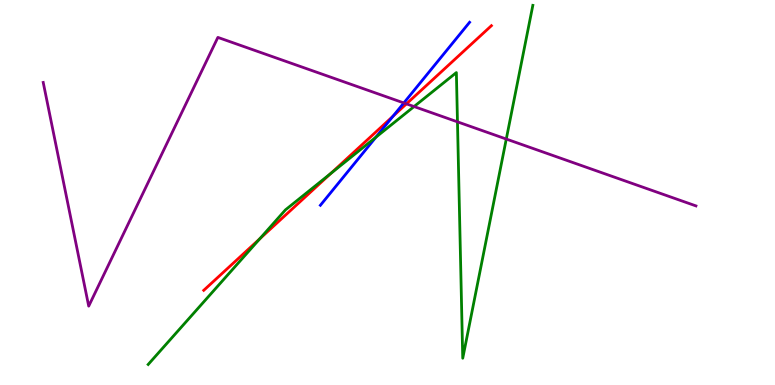[{'lines': ['blue', 'red'], 'intersections': [{'x': 5.07, 'y': 6.98}]}, {'lines': ['green', 'red'], 'intersections': [{'x': 3.35, 'y': 3.8}, {'x': 4.27, 'y': 5.5}]}, {'lines': ['purple', 'red'], 'intersections': [{'x': 5.24, 'y': 7.3}]}, {'lines': ['blue', 'green'], 'intersections': [{'x': 4.85, 'y': 6.44}]}, {'lines': ['blue', 'purple'], 'intersections': [{'x': 5.21, 'y': 7.33}]}, {'lines': ['green', 'purple'], 'intersections': [{'x': 5.34, 'y': 7.23}, {'x': 5.9, 'y': 6.84}, {'x': 6.53, 'y': 6.39}]}]